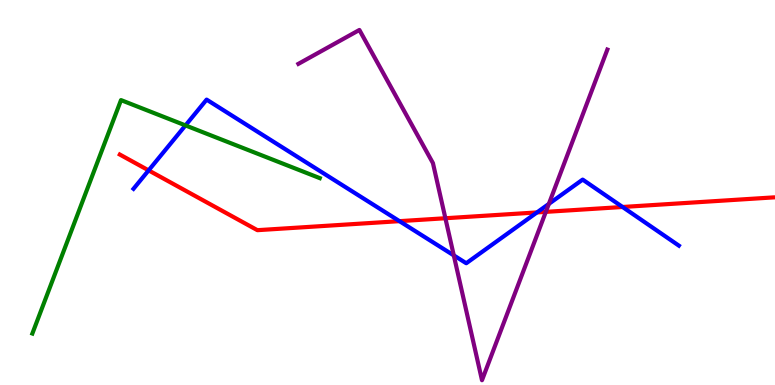[{'lines': ['blue', 'red'], 'intersections': [{'x': 1.92, 'y': 5.57}, {'x': 5.15, 'y': 4.26}, {'x': 6.93, 'y': 4.48}, {'x': 8.03, 'y': 4.62}]}, {'lines': ['green', 'red'], 'intersections': []}, {'lines': ['purple', 'red'], 'intersections': [{'x': 5.75, 'y': 4.33}, {'x': 7.04, 'y': 4.5}]}, {'lines': ['blue', 'green'], 'intersections': [{'x': 2.39, 'y': 6.74}]}, {'lines': ['blue', 'purple'], 'intersections': [{'x': 5.86, 'y': 3.37}, {'x': 7.08, 'y': 4.7}]}, {'lines': ['green', 'purple'], 'intersections': []}]